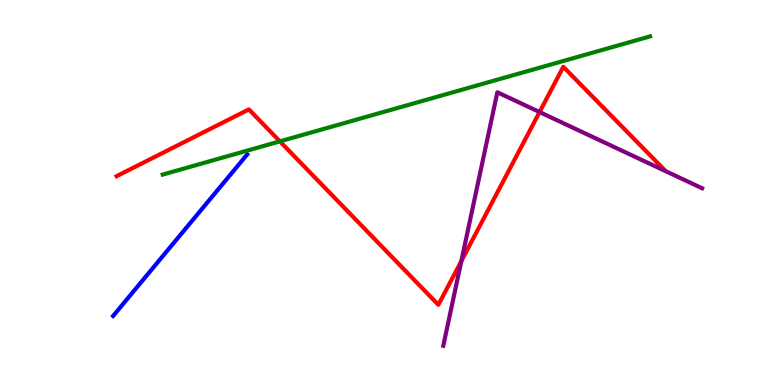[{'lines': ['blue', 'red'], 'intersections': []}, {'lines': ['green', 'red'], 'intersections': [{'x': 3.61, 'y': 6.33}]}, {'lines': ['purple', 'red'], 'intersections': [{'x': 5.95, 'y': 3.22}, {'x': 6.96, 'y': 7.09}]}, {'lines': ['blue', 'green'], 'intersections': []}, {'lines': ['blue', 'purple'], 'intersections': []}, {'lines': ['green', 'purple'], 'intersections': []}]